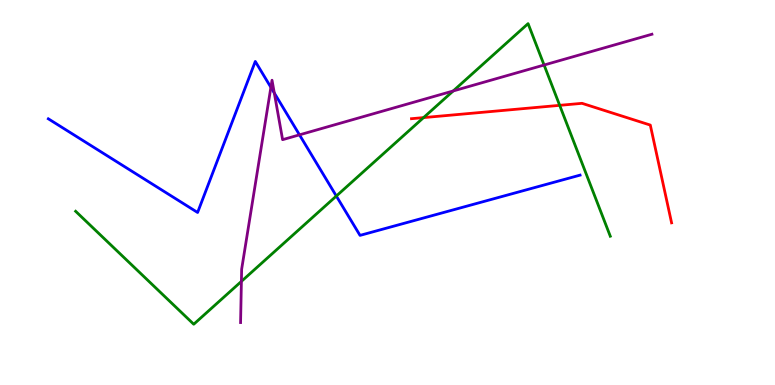[{'lines': ['blue', 'red'], 'intersections': []}, {'lines': ['green', 'red'], 'intersections': [{'x': 5.47, 'y': 6.95}, {'x': 7.22, 'y': 7.26}]}, {'lines': ['purple', 'red'], 'intersections': []}, {'lines': ['blue', 'green'], 'intersections': [{'x': 4.34, 'y': 4.91}]}, {'lines': ['blue', 'purple'], 'intersections': [{'x': 3.5, 'y': 7.73}, {'x': 3.54, 'y': 7.58}, {'x': 3.86, 'y': 6.5}]}, {'lines': ['green', 'purple'], 'intersections': [{'x': 3.11, 'y': 2.69}, {'x': 5.85, 'y': 7.64}, {'x': 7.02, 'y': 8.31}]}]